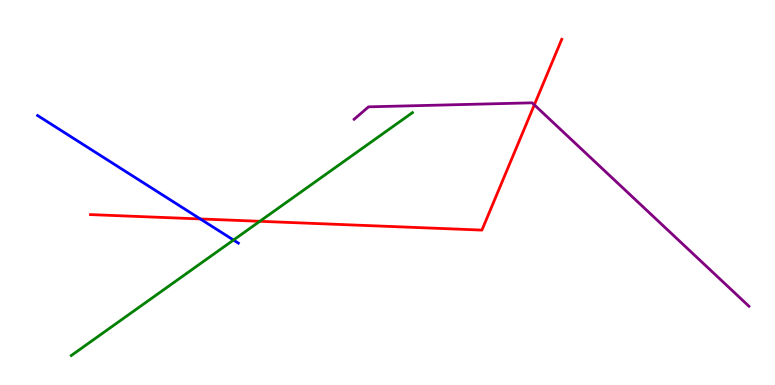[{'lines': ['blue', 'red'], 'intersections': [{'x': 2.58, 'y': 4.31}]}, {'lines': ['green', 'red'], 'intersections': [{'x': 3.35, 'y': 4.25}]}, {'lines': ['purple', 'red'], 'intersections': [{'x': 6.89, 'y': 7.28}]}, {'lines': ['blue', 'green'], 'intersections': [{'x': 3.01, 'y': 3.77}]}, {'lines': ['blue', 'purple'], 'intersections': []}, {'lines': ['green', 'purple'], 'intersections': []}]